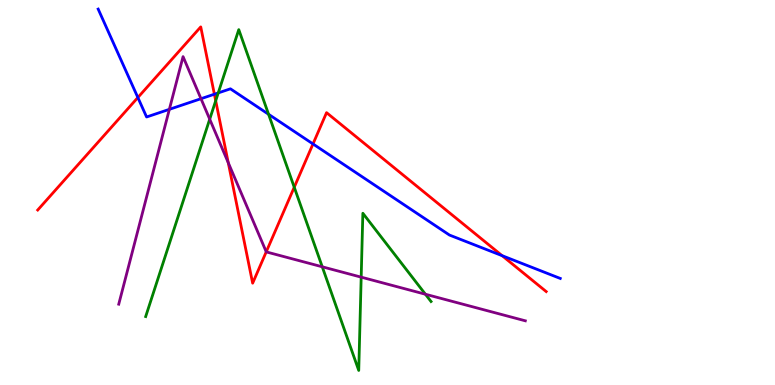[{'lines': ['blue', 'red'], 'intersections': [{'x': 1.78, 'y': 7.47}, {'x': 2.77, 'y': 7.55}, {'x': 4.04, 'y': 6.26}, {'x': 6.48, 'y': 3.36}]}, {'lines': ['green', 'red'], 'intersections': [{'x': 2.78, 'y': 7.38}, {'x': 3.8, 'y': 5.14}]}, {'lines': ['purple', 'red'], 'intersections': [{'x': 2.95, 'y': 5.77}, {'x': 3.44, 'y': 3.46}]}, {'lines': ['blue', 'green'], 'intersections': [{'x': 2.82, 'y': 7.59}, {'x': 3.47, 'y': 7.03}]}, {'lines': ['blue', 'purple'], 'intersections': [{'x': 2.19, 'y': 7.16}, {'x': 2.59, 'y': 7.44}]}, {'lines': ['green', 'purple'], 'intersections': [{'x': 2.71, 'y': 6.9}, {'x': 4.16, 'y': 3.07}, {'x': 4.66, 'y': 2.8}, {'x': 5.49, 'y': 2.36}]}]